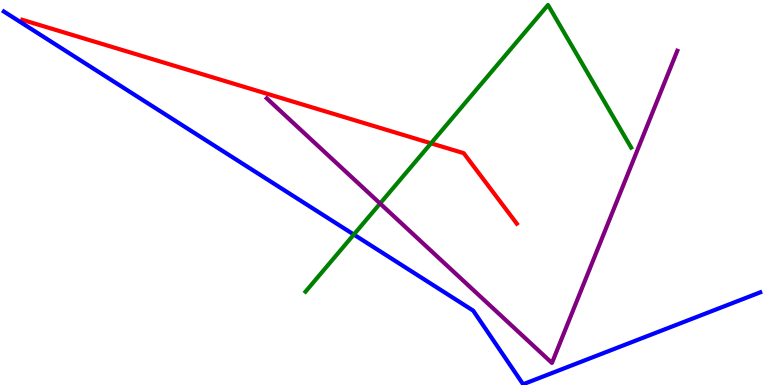[{'lines': ['blue', 'red'], 'intersections': []}, {'lines': ['green', 'red'], 'intersections': [{'x': 5.56, 'y': 6.28}]}, {'lines': ['purple', 'red'], 'intersections': []}, {'lines': ['blue', 'green'], 'intersections': [{'x': 4.57, 'y': 3.91}]}, {'lines': ['blue', 'purple'], 'intersections': []}, {'lines': ['green', 'purple'], 'intersections': [{'x': 4.9, 'y': 4.71}]}]